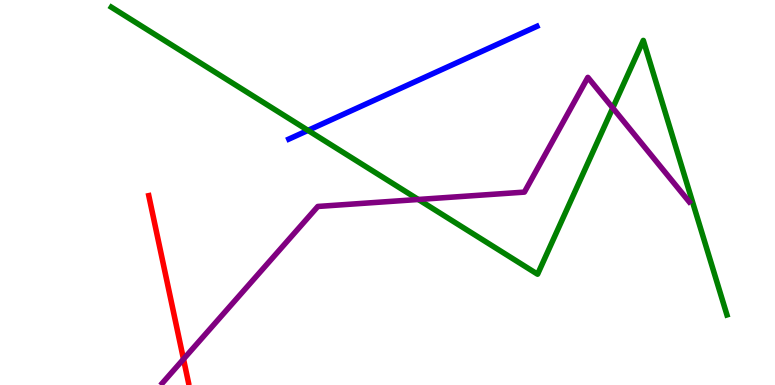[{'lines': ['blue', 'red'], 'intersections': []}, {'lines': ['green', 'red'], 'intersections': []}, {'lines': ['purple', 'red'], 'intersections': [{'x': 2.37, 'y': 0.673}]}, {'lines': ['blue', 'green'], 'intersections': [{'x': 3.97, 'y': 6.61}]}, {'lines': ['blue', 'purple'], 'intersections': []}, {'lines': ['green', 'purple'], 'intersections': [{'x': 5.4, 'y': 4.82}, {'x': 7.91, 'y': 7.2}]}]